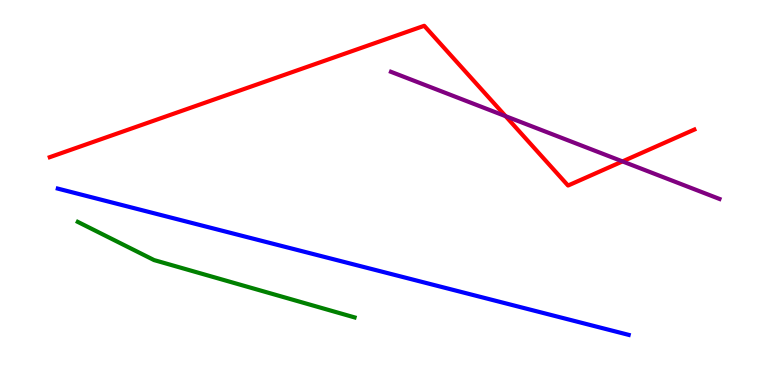[{'lines': ['blue', 'red'], 'intersections': []}, {'lines': ['green', 'red'], 'intersections': []}, {'lines': ['purple', 'red'], 'intersections': [{'x': 6.52, 'y': 6.98}, {'x': 8.03, 'y': 5.81}]}, {'lines': ['blue', 'green'], 'intersections': []}, {'lines': ['blue', 'purple'], 'intersections': []}, {'lines': ['green', 'purple'], 'intersections': []}]